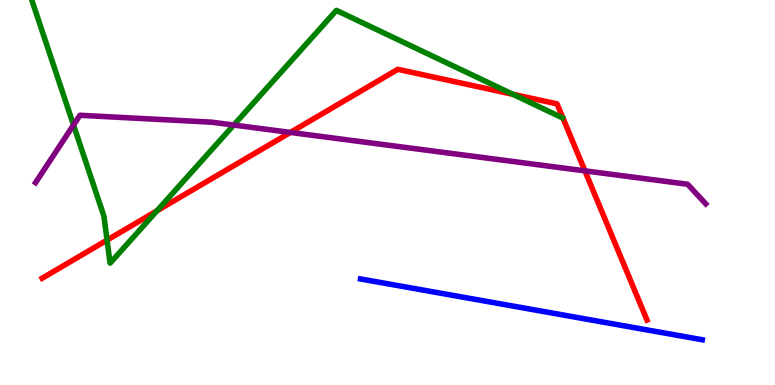[{'lines': ['blue', 'red'], 'intersections': []}, {'lines': ['green', 'red'], 'intersections': [{'x': 1.38, 'y': 3.76}, {'x': 2.03, 'y': 4.52}, {'x': 6.62, 'y': 7.55}]}, {'lines': ['purple', 'red'], 'intersections': [{'x': 3.75, 'y': 6.56}, {'x': 7.55, 'y': 5.56}]}, {'lines': ['blue', 'green'], 'intersections': []}, {'lines': ['blue', 'purple'], 'intersections': []}, {'lines': ['green', 'purple'], 'intersections': [{'x': 0.948, 'y': 6.75}, {'x': 3.02, 'y': 6.75}]}]